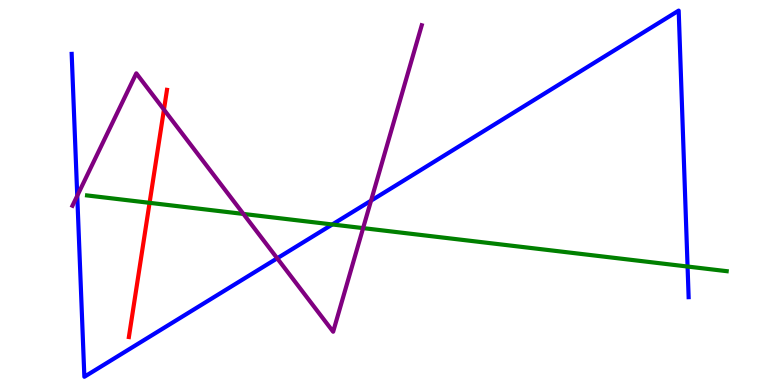[{'lines': ['blue', 'red'], 'intersections': []}, {'lines': ['green', 'red'], 'intersections': [{'x': 1.93, 'y': 4.73}]}, {'lines': ['purple', 'red'], 'intersections': [{'x': 2.12, 'y': 7.15}]}, {'lines': ['blue', 'green'], 'intersections': [{'x': 4.29, 'y': 4.17}, {'x': 8.87, 'y': 3.08}]}, {'lines': ['blue', 'purple'], 'intersections': [{'x': 0.997, 'y': 4.91}, {'x': 3.58, 'y': 3.29}, {'x': 4.79, 'y': 4.79}]}, {'lines': ['green', 'purple'], 'intersections': [{'x': 3.14, 'y': 4.44}, {'x': 4.69, 'y': 4.07}]}]